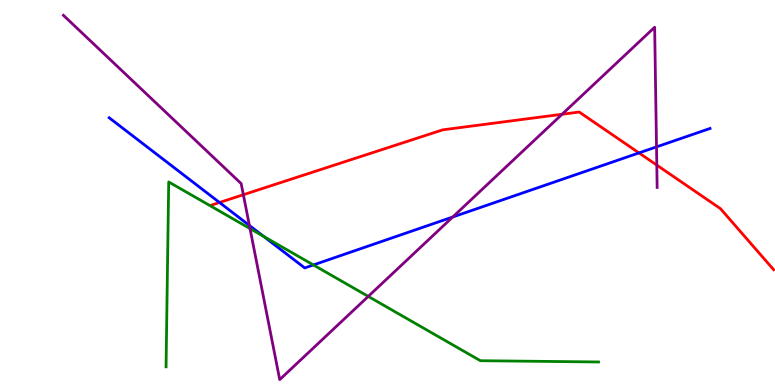[{'lines': ['blue', 'red'], 'intersections': [{'x': 2.83, 'y': 4.74}, {'x': 8.24, 'y': 6.03}]}, {'lines': ['green', 'red'], 'intersections': []}, {'lines': ['purple', 'red'], 'intersections': [{'x': 3.14, 'y': 4.94}, {'x': 7.25, 'y': 7.03}, {'x': 8.47, 'y': 5.71}]}, {'lines': ['blue', 'green'], 'intersections': [{'x': 3.4, 'y': 3.86}, {'x': 4.04, 'y': 3.12}]}, {'lines': ['blue', 'purple'], 'intersections': [{'x': 3.22, 'y': 4.14}, {'x': 5.84, 'y': 4.36}, {'x': 8.47, 'y': 6.18}]}, {'lines': ['green', 'purple'], 'intersections': [{'x': 3.23, 'y': 4.06}, {'x': 4.75, 'y': 2.3}]}]